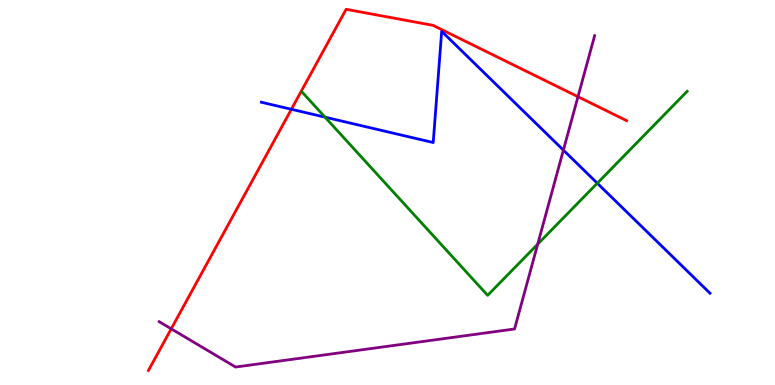[{'lines': ['blue', 'red'], 'intersections': [{'x': 3.76, 'y': 7.16}]}, {'lines': ['green', 'red'], 'intersections': []}, {'lines': ['purple', 'red'], 'intersections': [{'x': 2.21, 'y': 1.46}, {'x': 7.46, 'y': 7.49}]}, {'lines': ['blue', 'green'], 'intersections': [{'x': 4.19, 'y': 6.96}, {'x': 7.71, 'y': 5.24}]}, {'lines': ['blue', 'purple'], 'intersections': [{'x': 7.27, 'y': 6.1}]}, {'lines': ['green', 'purple'], 'intersections': [{'x': 6.94, 'y': 3.66}]}]